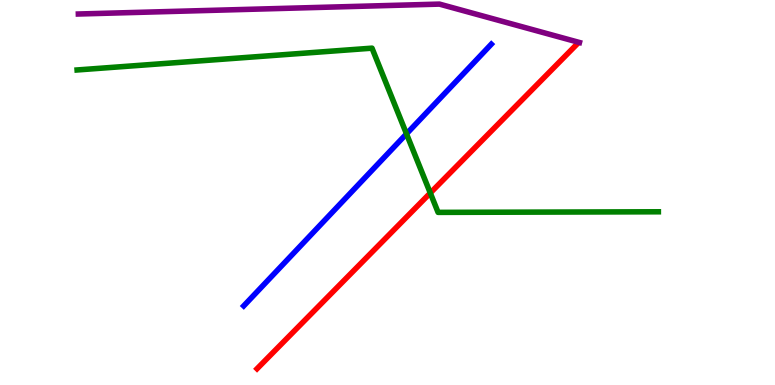[{'lines': ['blue', 'red'], 'intersections': []}, {'lines': ['green', 'red'], 'intersections': [{'x': 5.55, 'y': 4.99}]}, {'lines': ['purple', 'red'], 'intersections': []}, {'lines': ['blue', 'green'], 'intersections': [{'x': 5.25, 'y': 6.52}]}, {'lines': ['blue', 'purple'], 'intersections': []}, {'lines': ['green', 'purple'], 'intersections': []}]